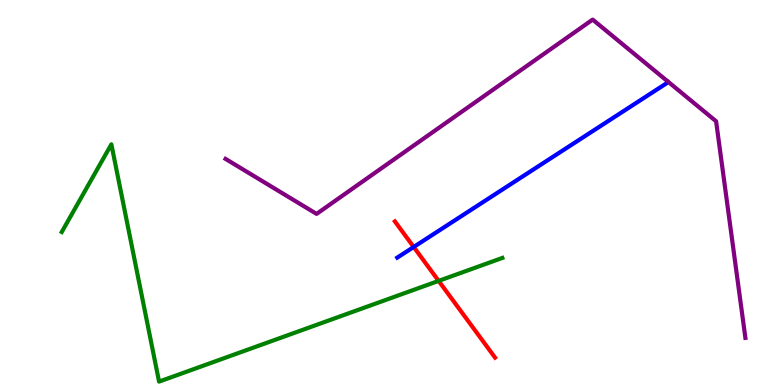[{'lines': ['blue', 'red'], 'intersections': [{'x': 5.34, 'y': 3.58}]}, {'lines': ['green', 'red'], 'intersections': [{'x': 5.66, 'y': 2.7}]}, {'lines': ['purple', 'red'], 'intersections': []}, {'lines': ['blue', 'green'], 'intersections': []}, {'lines': ['blue', 'purple'], 'intersections': []}, {'lines': ['green', 'purple'], 'intersections': []}]